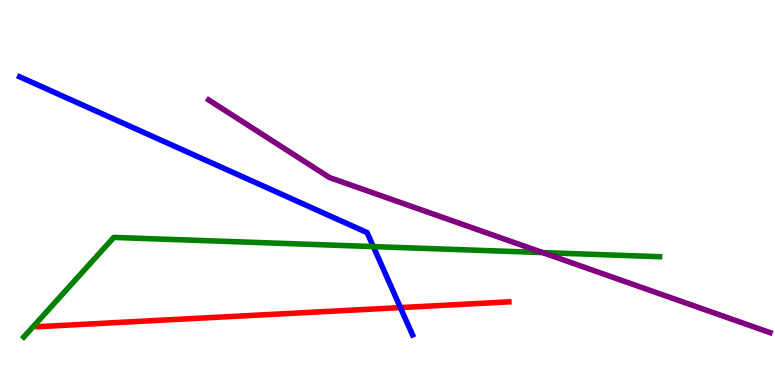[{'lines': ['blue', 'red'], 'intersections': [{'x': 5.17, 'y': 2.01}]}, {'lines': ['green', 'red'], 'intersections': []}, {'lines': ['purple', 'red'], 'intersections': []}, {'lines': ['blue', 'green'], 'intersections': [{'x': 4.82, 'y': 3.6}]}, {'lines': ['blue', 'purple'], 'intersections': []}, {'lines': ['green', 'purple'], 'intersections': [{'x': 7.0, 'y': 3.44}]}]